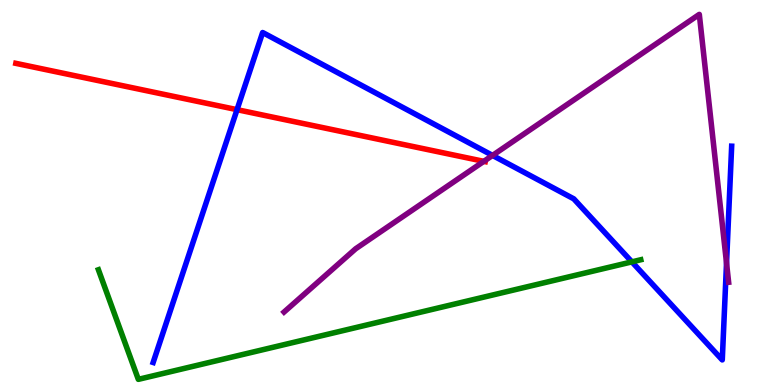[{'lines': ['blue', 'red'], 'intersections': [{'x': 3.06, 'y': 7.15}]}, {'lines': ['green', 'red'], 'intersections': []}, {'lines': ['purple', 'red'], 'intersections': [{'x': 6.24, 'y': 5.81}]}, {'lines': ['blue', 'green'], 'intersections': [{'x': 8.15, 'y': 3.2}]}, {'lines': ['blue', 'purple'], 'intersections': [{'x': 6.36, 'y': 5.96}, {'x': 9.37, 'y': 3.17}]}, {'lines': ['green', 'purple'], 'intersections': []}]